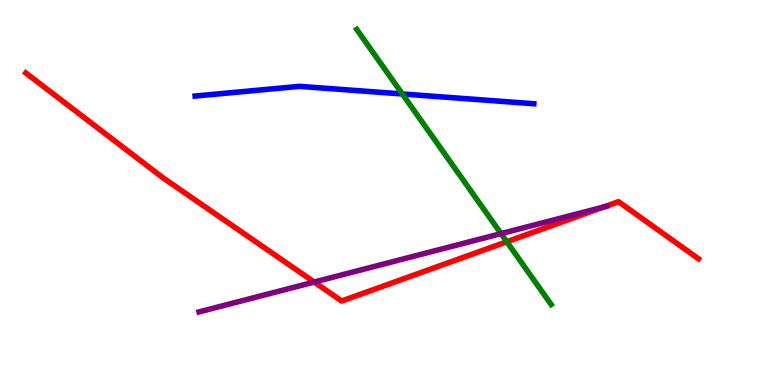[{'lines': ['blue', 'red'], 'intersections': []}, {'lines': ['green', 'red'], 'intersections': [{'x': 6.54, 'y': 3.72}]}, {'lines': ['purple', 'red'], 'intersections': [{'x': 4.05, 'y': 2.67}, {'x': 7.79, 'y': 4.62}]}, {'lines': ['blue', 'green'], 'intersections': [{'x': 5.19, 'y': 7.56}]}, {'lines': ['blue', 'purple'], 'intersections': []}, {'lines': ['green', 'purple'], 'intersections': [{'x': 6.46, 'y': 3.93}]}]